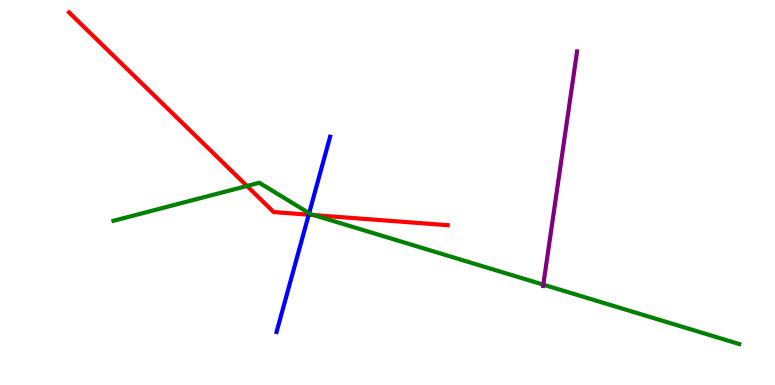[{'lines': ['blue', 'red'], 'intersections': [{'x': 3.98, 'y': 4.42}]}, {'lines': ['green', 'red'], 'intersections': [{'x': 3.19, 'y': 5.17}, {'x': 4.05, 'y': 4.41}]}, {'lines': ['purple', 'red'], 'intersections': []}, {'lines': ['blue', 'green'], 'intersections': [{'x': 3.99, 'y': 4.46}]}, {'lines': ['blue', 'purple'], 'intersections': []}, {'lines': ['green', 'purple'], 'intersections': [{'x': 7.01, 'y': 2.61}]}]